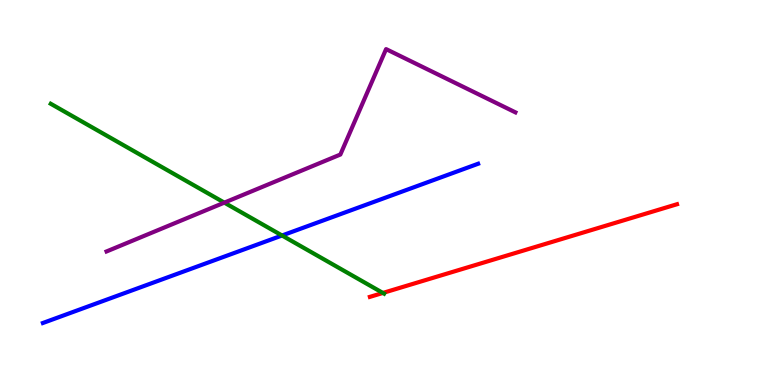[{'lines': ['blue', 'red'], 'intersections': []}, {'lines': ['green', 'red'], 'intersections': [{'x': 4.94, 'y': 2.39}]}, {'lines': ['purple', 'red'], 'intersections': []}, {'lines': ['blue', 'green'], 'intersections': [{'x': 3.64, 'y': 3.88}]}, {'lines': ['blue', 'purple'], 'intersections': []}, {'lines': ['green', 'purple'], 'intersections': [{'x': 2.89, 'y': 4.74}]}]